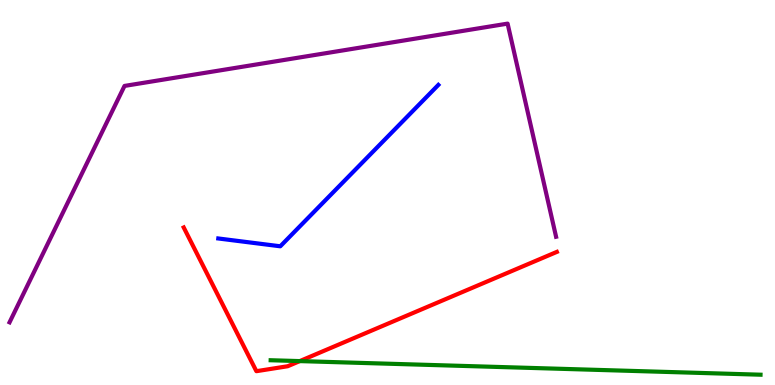[{'lines': ['blue', 'red'], 'intersections': []}, {'lines': ['green', 'red'], 'intersections': [{'x': 3.87, 'y': 0.621}]}, {'lines': ['purple', 'red'], 'intersections': []}, {'lines': ['blue', 'green'], 'intersections': []}, {'lines': ['blue', 'purple'], 'intersections': []}, {'lines': ['green', 'purple'], 'intersections': []}]